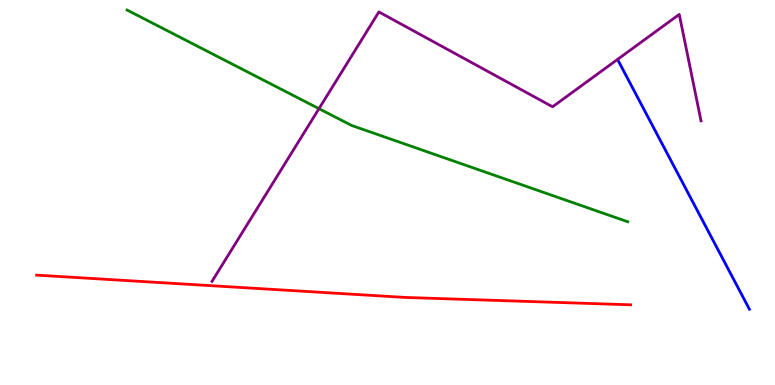[{'lines': ['blue', 'red'], 'intersections': []}, {'lines': ['green', 'red'], 'intersections': []}, {'lines': ['purple', 'red'], 'intersections': []}, {'lines': ['blue', 'green'], 'intersections': []}, {'lines': ['blue', 'purple'], 'intersections': []}, {'lines': ['green', 'purple'], 'intersections': [{'x': 4.12, 'y': 7.18}]}]